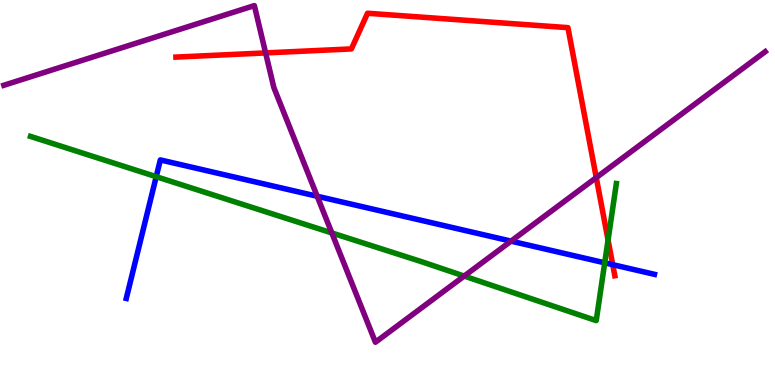[{'lines': ['blue', 'red'], 'intersections': [{'x': 7.91, 'y': 3.13}]}, {'lines': ['green', 'red'], 'intersections': [{'x': 7.85, 'y': 3.77}]}, {'lines': ['purple', 'red'], 'intersections': [{'x': 3.43, 'y': 8.63}, {'x': 7.69, 'y': 5.39}]}, {'lines': ['blue', 'green'], 'intersections': [{'x': 2.02, 'y': 5.41}, {'x': 7.8, 'y': 3.17}]}, {'lines': ['blue', 'purple'], 'intersections': [{'x': 4.09, 'y': 4.9}, {'x': 6.59, 'y': 3.74}]}, {'lines': ['green', 'purple'], 'intersections': [{'x': 4.28, 'y': 3.95}, {'x': 5.99, 'y': 2.83}]}]